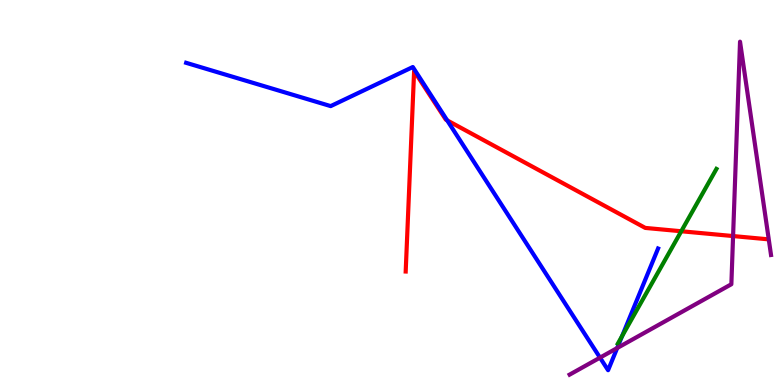[{'lines': ['blue', 'red'], 'intersections': [{'x': 5.77, 'y': 6.87}]}, {'lines': ['green', 'red'], 'intersections': [{'x': 8.79, 'y': 3.99}]}, {'lines': ['purple', 'red'], 'intersections': [{'x': 9.46, 'y': 3.87}]}, {'lines': ['blue', 'green'], 'intersections': [{'x': 8.03, 'y': 1.27}]}, {'lines': ['blue', 'purple'], 'intersections': [{'x': 7.74, 'y': 0.71}, {'x': 7.96, 'y': 0.96}]}, {'lines': ['green', 'purple'], 'intersections': []}]